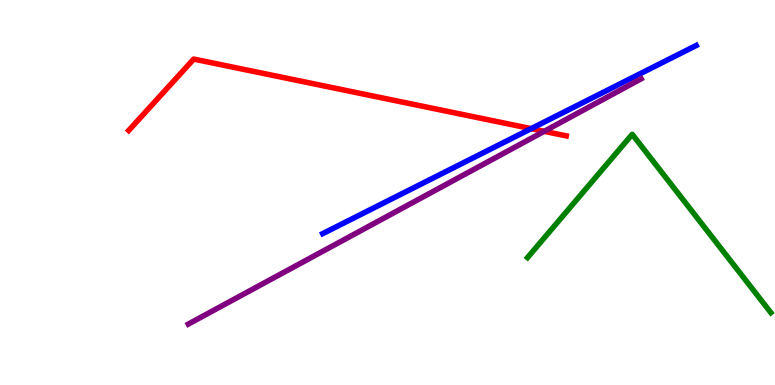[{'lines': ['blue', 'red'], 'intersections': [{'x': 6.85, 'y': 6.66}]}, {'lines': ['green', 'red'], 'intersections': []}, {'lines': ['purple', 'red'], 'intersections': [{'x': 7.02, 'y': 6.59}]}, {'lines': ['blue', 'green'], 'intersections': []}, {'lines': ['blue', 'purple'], 'intersections': []}, {'lines': ['green', 'purple'], 'intersections': []}]